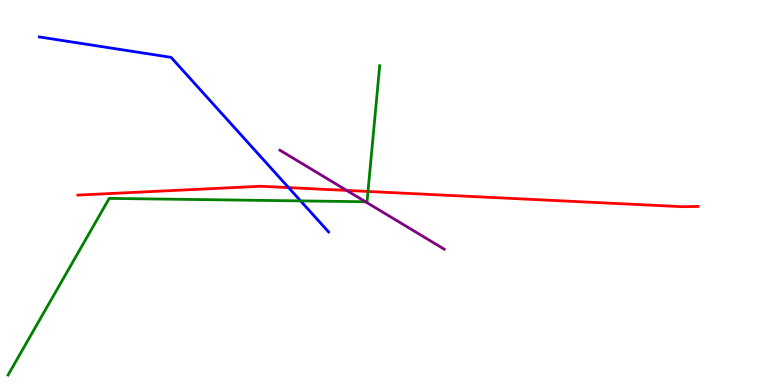[{'lines': ['blue', 'red'], 'intersections': [{'x': 3.72, 'y': 5.13}]}, {'lines': ['green', 'red'], 'intersections': [{'x': 4.75, 'y': 5.03}]}, {'lines': ['purple', 'red'], 'intersections': [{'x': 4.47, 'y': 5.05}]}, {'lines': ['blue', 'green'], 'intersections': [{'x': 3.88, 'y': 4.78}]}, {'lines': ['blue', 'purple'], 'intersections': []}, {'lines': ['green', 'purple'], 'intersections': [{'x': 4.72, 'y': 4.76}]}]